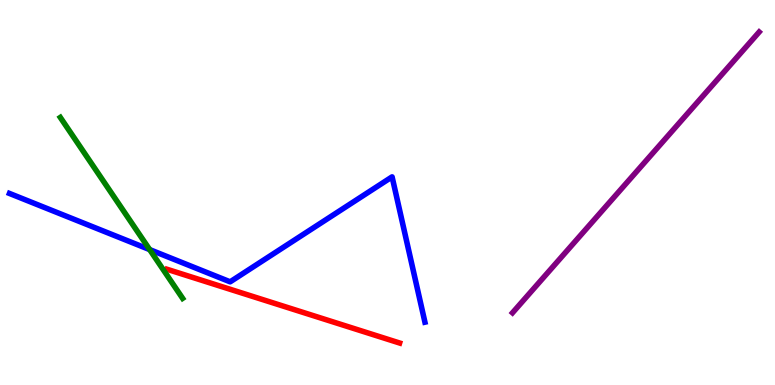[{'lines': ['blue', 'red'], 'intersections': []}, {'lines': ['green', 'red'], 'intersections': []}, {'lines': ['purple', 'red'], 'intersections': []}, {'lines': ['blue', 'green'], 'intersections': [{'x': 1.93, 'y': 3.52}]}, {'lines': ['blue', 'purple'], 'intersections': []}, {'lines': ['green', 'purple'], 'intersections': []}]